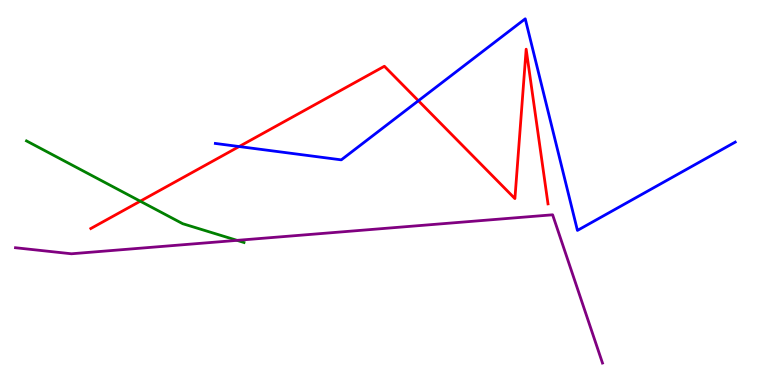[{'lines': ['blue', 'red'], 'intersections': [{'x': 3.09, 'y': 6.19}, {'x': 5.4, 'y': 7.38}]}, {'lines': ['green', 'red'], 'intersections': [{'x': 1.81, 'y': 4.77}]}, {'lines': ['purple', 'red'], 'intersections': []}, {'lines': ['blue', 'green'], 'intersections': []}, {'lines': ['blue', 'purple'], 'intersections': []}, {'lines': ['green', 'purple'], 'intersections': [{'x': 3.06, 'y': 3.76}]}]